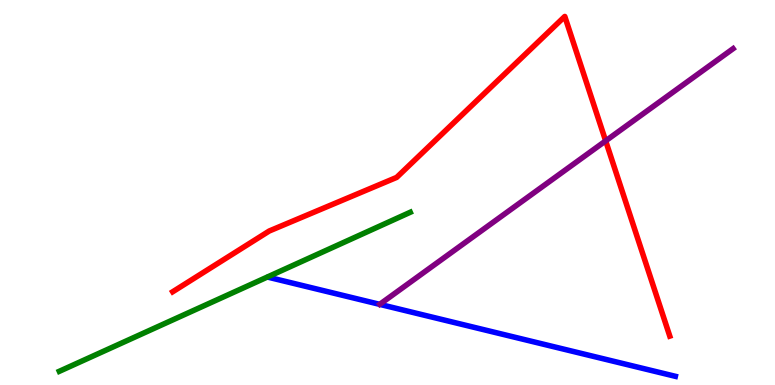[{'lines': ['blue', 'red'], 'intersections': []}, {'lines': ['green', 'red'], 'intersections': []}, {'lines': ['purple', 'red'], 'intersections': [{'x': 7.81, 'y': 6.34}]}, {'lines': ['blue', 'green'], 'intersections': []}, {'lines': ['blue', 'purple'], 'intersections': []}, {'lines': ['green', 'purple'], 'intersections': []}]